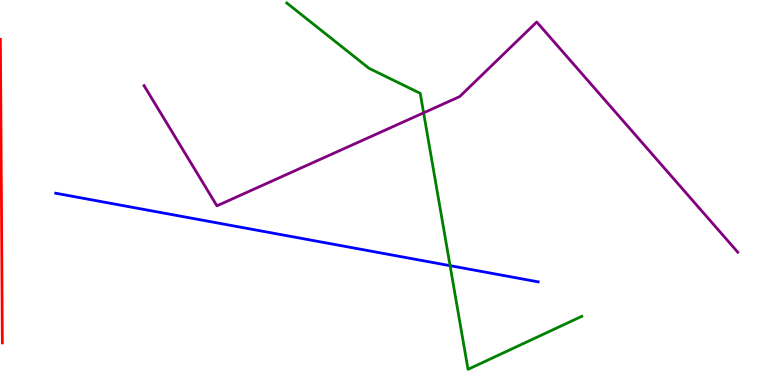[{'lines': ['blue', 'red'], 'intersections': []}, {'lines': ['green', 'red'], 'intersections': []}, {'lines': ['purple', 'red'], 'intersections': []}, {'lines': ['blue', 'green'], 'intersections': [{'x': 5.81, 'y': 3.1}]}, {'lines': ['blue', 'purple'], 'intersections': []}, {'lines': ['green', 'purple'], 'intersections': [{'x': 5.47, 'y': 7.07}]}]